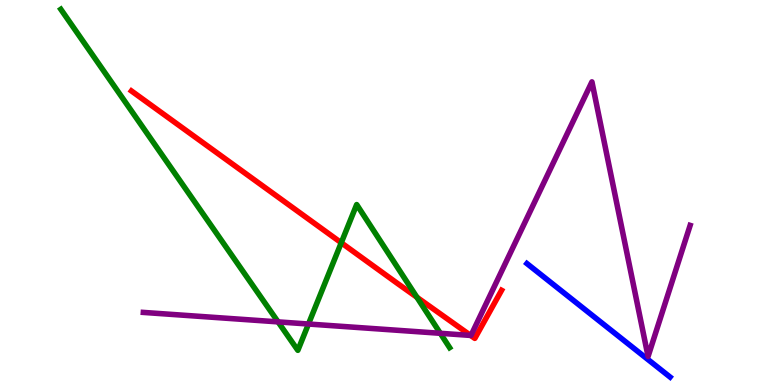[{'lines': ['blue', 'red'], 'intersections': []}, {'lines': ['green', 'red'], 'intersections': [{'x': 4.4, 'y': 3.69}, {'x': 5.38, 'y': 2.28}]}, {'lines': ['purple', 'red'], 'intersections': [{'x': 6.07, 'y': 1.29}]}, {'lines': ['blue', 'green'], 'intersections': []}, {'lines': ['blue', 'purple'], 'intersections': []}, {'lines': ['green', 'purple'], 'intersections': [{'x': 3.59, 'y': 1.64}, {'x': 3.98, 'y': 1.58}, {'x': 5.68, 'y': 1.34}]}]